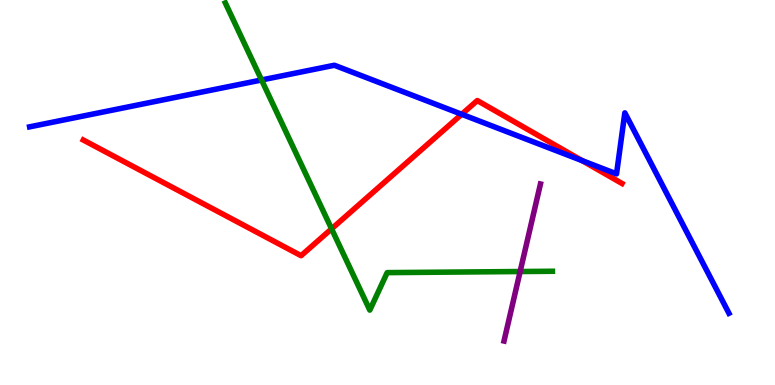[{'lines': ['blue', 'red'], 'intersections': [{'x': 5.96, 'y': 7.03}, {'x': 7.51, 'y': 5.83}]}, {'lines': ['green', 'red'], 'intersections': [{'x': 4.28, 'y': 4.06}]}, {'lines': ['purple', 'red'], 'intersections': []}, {'lines': ['blue', 'green'], 'intersections': [{'x': 3.37, 'y': 7.92}]}, {'lines': ['blue', 'purple'], 'intersections': []}, {'lines': ['green', 'purple'], 'intersections': [{'x': 6.71, 'y': 2.95}]}]